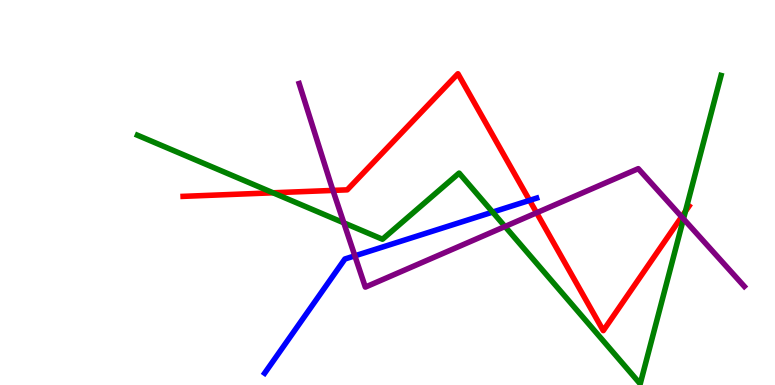[{'lines': ['blue', 'red'], 'intersections': [{'x': 6.83, 'y': 4.8}]}, {'lines': ['green', 'red'], 'intersections': [{'x': 3.52, 'y': 4.99}, {'x': 8.84, 'y': 4.51}]}, {'lines': ['purple', 'red'], 'intersections': [{'x': 4.3, 'y': 5.05}, {'x': 6.92, 'y': 4.47}, {'x': 8.8, 'y': 4.37}]}, {'lines': ['blue', 'green'], 'intersections': [{'x': 6.36, 'y': 4.49}]}, {'lines': ['blue', 'purple'], 'intersections': [{'x': 4.58, 'y': 3.35}]}, {'lines': ['green', 'purple'], 'intersections': [{'x': 4.44, 'y': 4.21}, {'x': 6.52, 'y': 4.12}, {'x': 8.82, 'y': 4.32}]}]